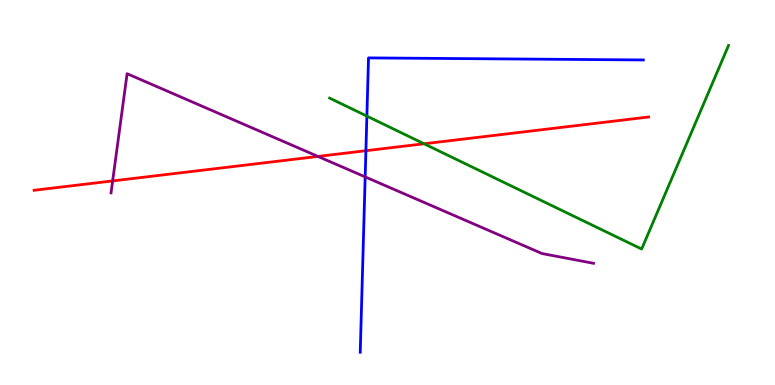[{'lines': ['blue', 'red'], 'intersections': [{'x': 4.72, 'y': 6.09}]}, {'lines': ['green', 'red'], 'intersections': [{'x': 5.47, 'y': 6.27}]}, {'lines': ['purple', 'red'], 'intersections': [{'x': 1.45, 'y': 5.3}, {'x': 4.1, 'y': 5.94}]}, {'lines': ['blue', 'green'], 'intersections': [{'x': 4.73, 'y': 6.98}]}, {'lines': ['blue', 'purple'], 'intersections': [{'x': 4.71, 'y': 5.41}]}, {'lines': ['green', 'purple'], 'intersections': []}]